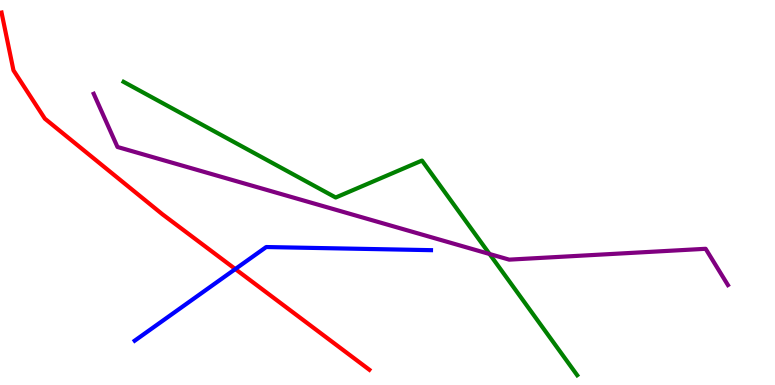[{'lines': ['blue', 'red'], 'intersections': [{'x': 3.04, 'y': 3.01}]}, {'lines': ['green', 'red'], 'intersections': []}, {'lines': ['purple', 'red'], 'intersections': []}, {'lines': ['blue', 'green'], 'intersections': []}, {'lines': ['blue', 'purple'], 'intersections': []}, {'lines': ['green', 'purple'], 'intersections': [{'x': 6.32, 'y': 3.4}]}]